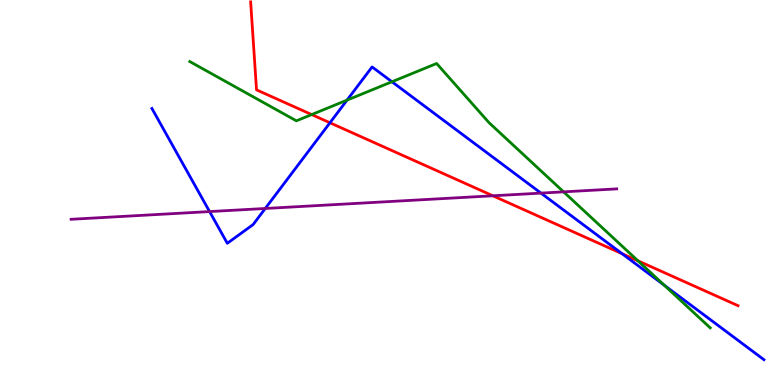[{'lines': ['blue', 'red'], 'intersections': [{'x': 4.26, 'y': 6.81}, {'x': 8.03, 'y': 3.41}]}, {'lines': ['green', 'red'], 'intersections': [{'x': 4.02, 'y': 7.02}, {'x': 8.23, 'y': 3.23}]}, {'lines': ['purple', 'red'], 'intersections': [{'x': 6.36, 'y': 4.91}]}, {'lines': ['blue', 'green'], 'intersections': [{'x': 4.48, 'y': 7.4}, {'x': 5.06, 'y': 7.88}, {'x': 8.57, 'y': 2.59}]}, {'lines': ['blue', 'purple'], 'intersections': [{'x': 2.7, 'y': 4.5}, {'x': 3.42, 'y': 4.59}, {'x': 6.98, 'y': 4.98}]}, {'lines': ['green', 'purple'], 'intersections': [{'x': 7.27, 'y': 5.02}]}]